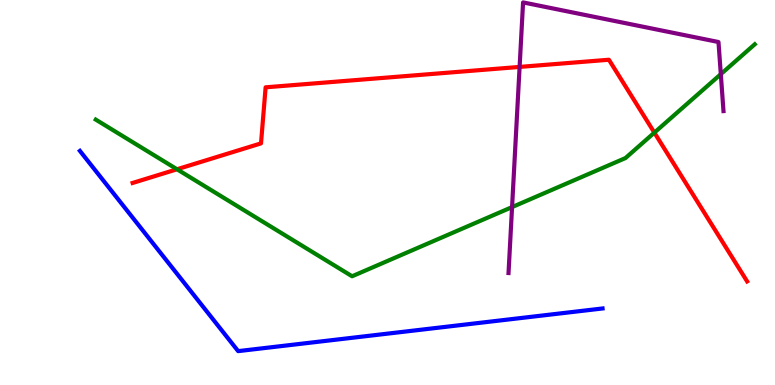[{'lines': ['blue', 'red'], 'intersections': []}, {'lines': ['green', 'red'], 'intersections': [{'x': 2.28, 'y': 5.6}, {'x': 8.44, 'y': 6.56}]}, {'lines': ['purple', 'red'], 'intersections': [{'x': 6.7, 'y': 8.26}]}, {'lines': ['blue', 'green'], 'intersections': []}, {'lines': ['blue', 'purple'], 'intersections': []}, {'lines': ['green', 'purple'], 'intersections': [{'x': 6.61, 'y': 4.62}, {'x': 9.3, 'y': 8.07}]}]